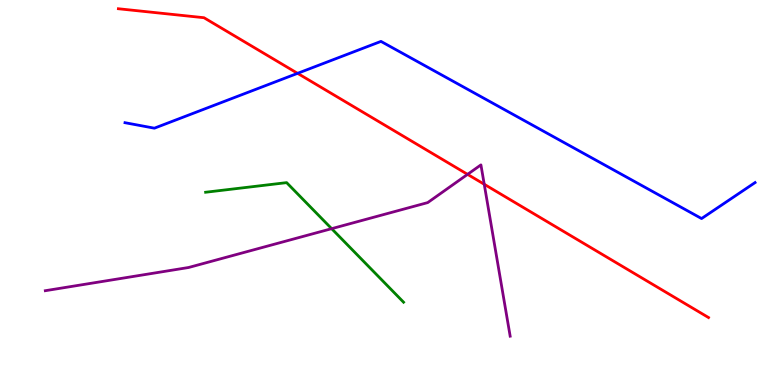[{'lines': ['blue', 'red'], 'intersections': [{'x': 3.84, 'y': 8.1}]}, {'lines': ['green', 'red'], 'intersections': []}, {'lines': ['purple', 'red'], 'intersections': [{'x': 6.03, 'y': 5.47}, {'x': 6.25, 'y': 5.21}]}, {'lines': ['blue', 'green'], 'intersections': []}, {'lines': ['blue', 'purple'], 'intersections': []}, {'lines': ['green', 'purple'], 'intersections': [{'x': 4.28, 'y': 4.06}]}]